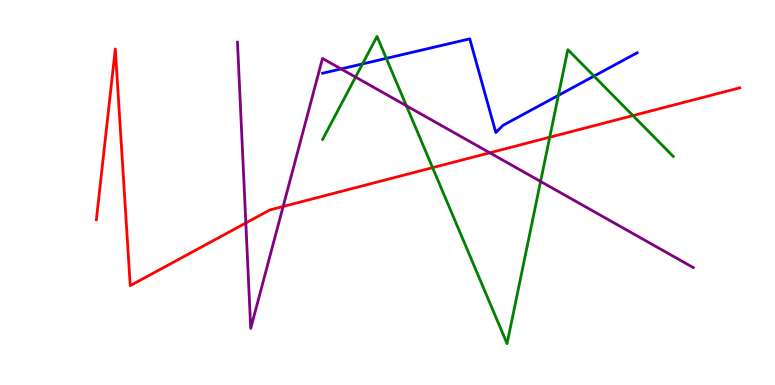[{'lines': ['blue', 'red'], 'intersections': []}, {'lines': ['green', 'red'], 'intersections': [{'x': 5.58, 'y': 5.65}, {'x': 7.09, 'y': 6.44}, {'x': 8.17, 'y': 7.0}]}, {'lines': ['purple', 'red'], 'intersections': [{'x': 3.17, 'y': 4.21}, {'x': 3.65, 'y': 4.64}, {'x': 6.32, 'y': 6.03}]}, {'lines': ['blue', 'green'], 'intersections': [{'x': 4.68, 'y': 8.34}, {'x': 4.98, 'y': 8.48}, {'x': 7.2, 'y': 7.52}, {'x': 7.66, 'y': 8.02}]}, {'lines': ['blue', 'purple'], 'intersections': [{'x': 4.4, 'y': 8.21}]}, {'lines': ['green', 'purple'], 'intersections': [{'x': 4.59, 'y': 8.0}, {'x': 5.24, 'y': 7.25}, {'x': 6.98, 'y': 5.29}]}]